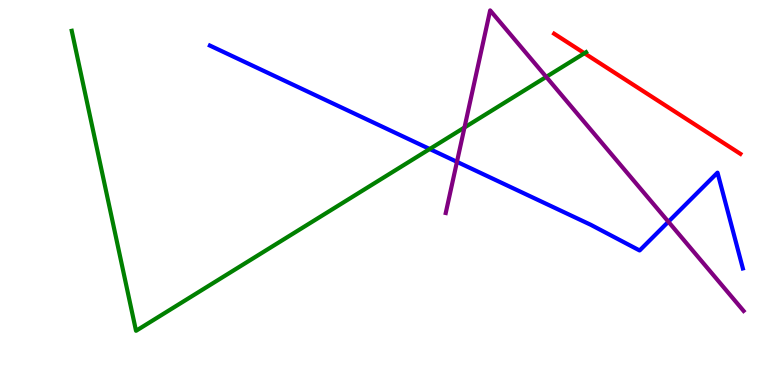[{'lines': ['blue', 'red'], 'intersections': []}, {'lines': ['green', 'red'], 'intersections': [{'x': 7.54, 'y': 8.62}]}, {'lines': ['purple', 'red'], 'intersections': []}, {'lines': ['blue', 'green'], 'intersections': [{'x': 5.54, 'y': 6.13}]}, {'lines': ['blue', 'purple'], 'intersections': [{'x': 5.9, 'y': 5.8}, {'x': 8.62, 'y': 4.24}]}, {'lines': ['green', 'purple'], 'intersections': [{'x': 5.99, 'y': 6.69}, {'x': 7.05, 'y': 8.0}]}]